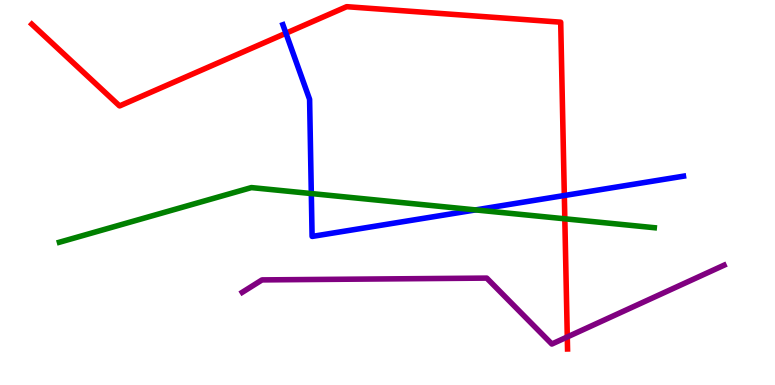[{'lines': ['blue', 'red'], 'intersections': [{'x': 3.69, 'y': 9.14}, {'x': 7.28, 'y': 4.92}]}, {'lines': ['green', 'red'], 'intersections': [{'x': 7.29, 'y': 4.32}]}, {'lines': ['purple', 'red'], 'intersections': [{'x': 7.32, 'y': 1.25}]}, {'lines': ['blue', 'green'], 'intersections': [{'x': 4.02, 'y': 4.97}, {'x': 6.14, 'y': 4.55}]}, {'lines': ['blue', 'purple'], 'intersections': []}, {'lines': ['green', 'purple'], 'intersections': []}]